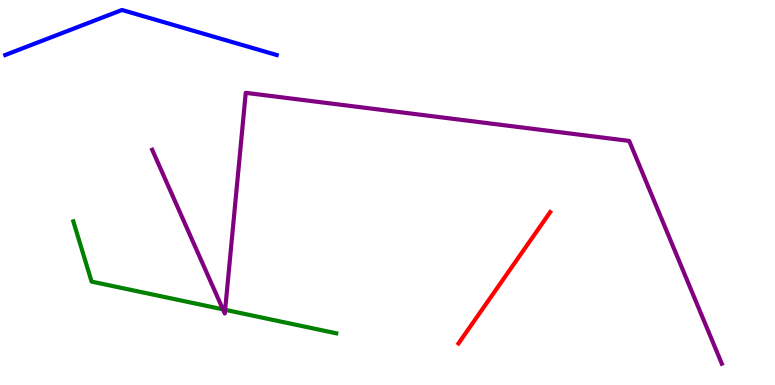[{'lines': ['blue', 'red'], 'intersections': []}, {'lines': ['green', 'red'], 'intersections': []}, {'lines': ['purple', 'red'], 'intersections': []}, {'lines': ['blue', 'green'], 'intersections': []}, {'lines': ['blue', 'purple'], 'intersections': []}, {'lines': ['green', 'purple'], 'intersections': [{'x': 2.88, 'y': 1.97}, {'x': 2.91, 'y': 1.95}]}]